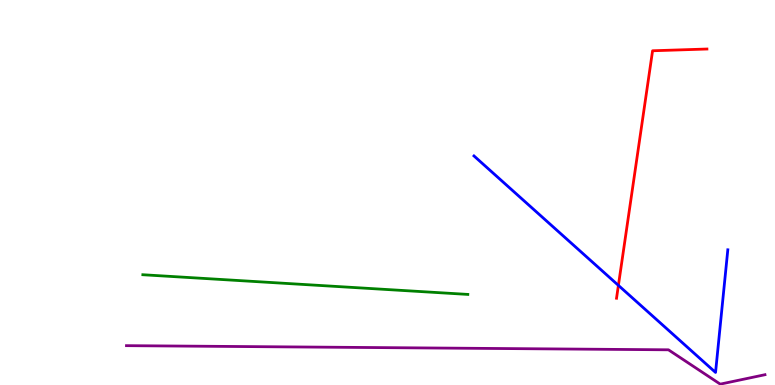[{'lines': ['blue', 'red'], 'intersections': [{'x': 7.98, 'y': 2.59}]}, {'lines': ['green', 'red'], 'intersections': []}, {'lines': ['purple', 'red'], 'intersections': []}, {'lines': ['blue', 'green'], 'intersections': []}, {'lines': ['blue', 'purple'], 'intersections': []}, {'lines': ['green', 'purple'], 'intersections': []}]